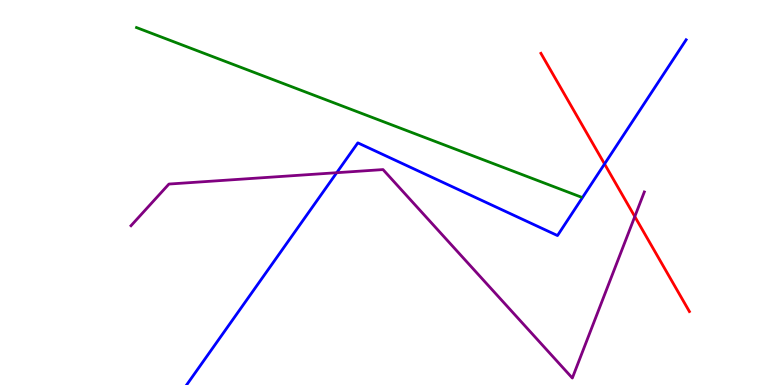[{'lines': ['blue', 'red'], 'intersections': [{'x': 7.8, 'y': 5.74}]}, {'lines': ['green', 'red'], 'intersections': []}, {'lines': ['purple', 'red'], 'intersections': [{'x': 8.19, 'y': 4.37}]}, {'lines': ['blue', 'green'], 'intersections': []}, {'lines': ['blue', 'purple'], 'intersections': [{'x': 4.34, 'y': 5.51}]}, {'lines': ['green', 'purple'], 'intersections': []}]